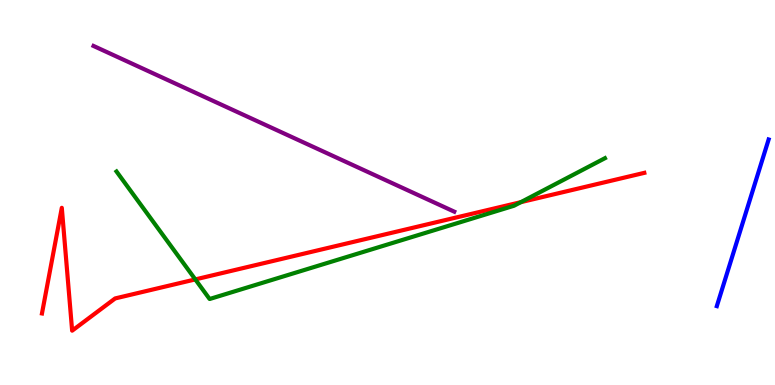[{'lines': ['blue', 'red'], 'intersections': []}, {'lines': ['green', 'red'], 'intersections': [{'x': 2.52, 'y': 2.74}, {'x': 6.72, 'y': 4.75}]}, {'lines': ['purple', 'red'], 'intersections': []}, {'lines': ['blue', 'green'], 'intersections': []}, {'lines': ['blue', 'purple'], 'intersections': []}, {'lines': ['green', 'purple'], 'intersections': []}]